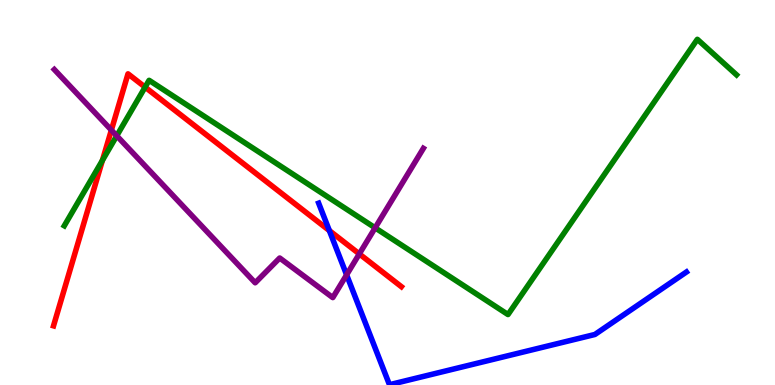[{'lines': ['blue', 'red'], 'intersections': [{'x': 4.25, 'y': 4.01}]}, {'lines': ['green', 'red'], 'intersections': [{'x': 1.32, 'y': 5.84}, {'x': 1.87, 'y': 7.74}]}, {'lines': ['purple', 'red'], 'intersections': [{'x': 1.44, 'y': 6.62}, {'x': 4.64, 'y': 3.4}]}, {'lines': ['blue', 'green'], 'intersections': []}, {'lines': ['blue', 'purple'], 'intersections': [{'x': 4.47, 'y': 2.86}]}, {'lines': ['green', 'purple'], 'intersections': [{'x': 1.51, 'y': 6.47}, {'x': 4.84, 'y': 4.08}]}]